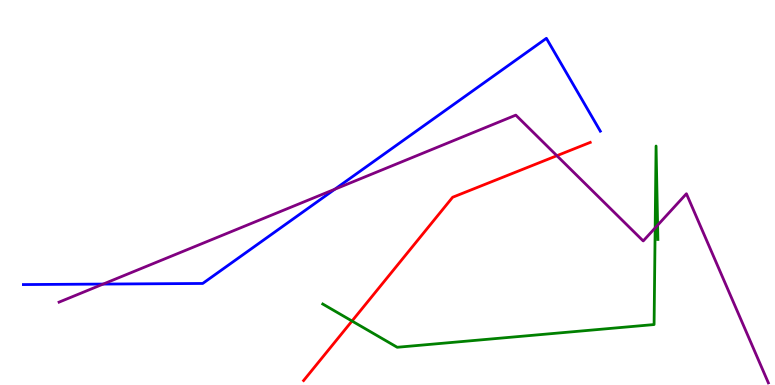[{'lines': ['blue', 'red'], 'intersections': []}, {'lines': ['green', 'red'], 'intersections': [{'x': 4.54, 'y': 1.66}]}, {'lines': ['purple', 'red'], 'intersections': [{'x': 7.19, 'y': 5.96}]}, {'lines': ['blue', 'green'], 'intersections': []}, {'lines': ['blue', 'purple'], 'intersections': [{'x': 1.33, 'y': 2.62}, {'x': 4.32, 'y': 5.08}]}, {'lines': ['green', 'purple'], 'intersections': [{'x': 8.45, 'y': 4.08}, {'x': 8.49, 'y': 4.15}]}]